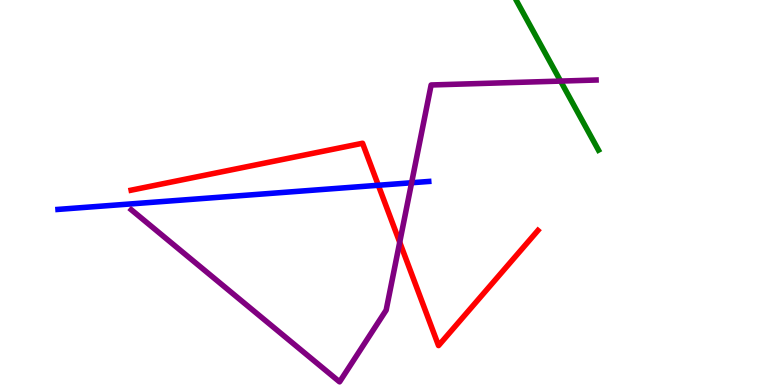[{'lines': ['blue', 'red'], 'intersections': [{'x': 4.88, 'y': 5.19}]}, {'lines': ['green', 'red'], 'intersections': []}, {'lines': ['purple', 'red'], 'intersections': [{'x': 5.16, 'y': 3.71}]}, {'lines': ['blue', 'green'], 'intersections': []}, {'lines': ['blue', 'purple'], 'intersections': [{'x': 5.31, 'y': 5.25}]}, {'lines': ['green', 'purple'], 'intersections': [{'x': 7.23, 'y': 7.89}]}]